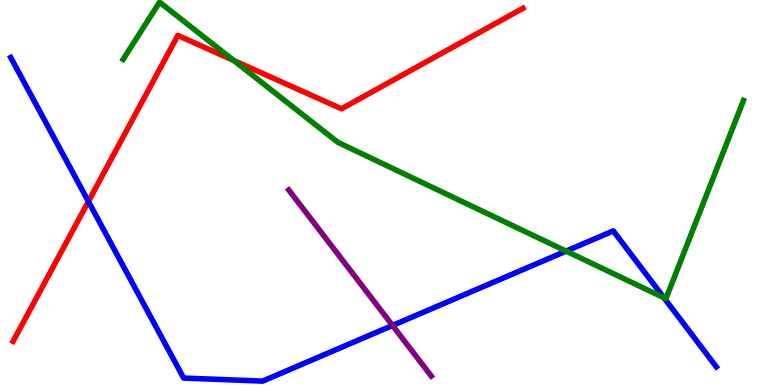[{'lines': ['blue', 'red'], 'intersections': [{'x': 1.14, 'y': 4.77}]}, {'lines': ['green', 'red'], 'intersections': [{'x': 3.02, 'y': 8.43}]}, {'lines': ['purple', 'red'], 'intersections': []}, {'lines': ['blue', 'green'], 'intersections': [{'x': 7.3, 'y': 3.48}, {'x': 8.57, 'y': 2.27}]}, {'lines': ['blue', 'purple'], 'intersections': [{'x': 5.06, 'y': 1.55}]}, {'lines': ['green', 'purple'], 'intersections': []}]